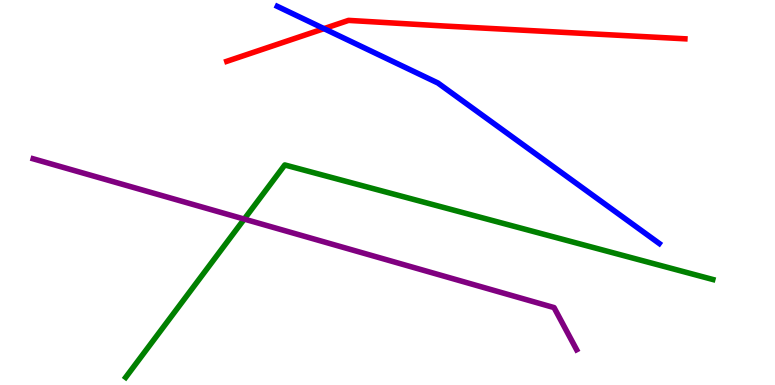[{'lines': ['blue', 'red'], 'intersections': [{'x': 4.18, 'y': 9.26}]}, {'lines': ['green', 'red'], 'intersections': []}, {'lines': ['purple', 'red'], 'intersections': []}, {'lines': ['blue', 'green'], 'intersections': []}, {'lines': ['blue', 'purple'], 'intersections': []}, {'lines': ['green', 'purple'], 'intersections': [{'x': 3.15, 'y': 4.31}]}]